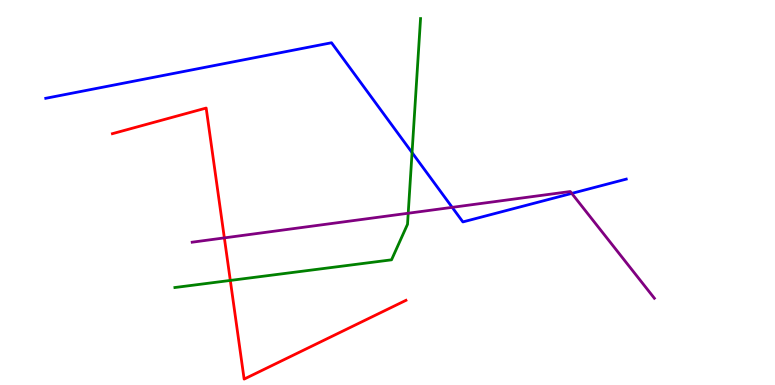[{'lines': ['blue', 'red'], 'intersections': []}, {'lines': ['green', 'red'], 'intersections': [{'x': 2.97, 'y': 2.72}]}, {'lines': ['purple', 'red'], 'intersections': [{'x': 2.89, 'y': 3.82}]}, {'lines': ['blue', 'green'], 'intersections': [{'x': 5.32, 'y': 6.04}]}, {'lines': ['blue', 'purple'], 'intersections': [{'x': 5.83, 'y': 4.61}, {'x': 7.38, 'y': 4.98}]}, {'lines': ['green', 'purple'], 'intersections': [{'x': 5.27, 'y': 4.46}]}]